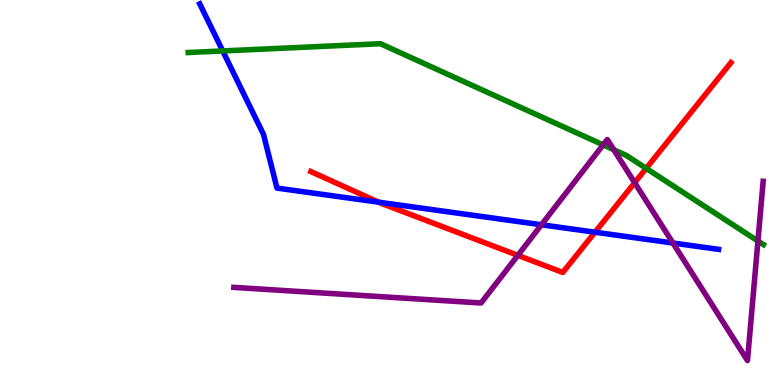[{'lines': ['blue', 'red'], 'intersections': [{'x': 4.89, 'y': 4.75}, {'x': 7.68, 'y': 3.97}]}, {'lines': ['green', 'red'], 'intersections': [{'x': 8.34, 'y': 5.63}]}, {'lines': ['purple', 'red'], 'intersections': [{'x': 6.68, 'y': 3.37}, {'x': 8.19, 'y': 5.25}]}, {'lines': ['blue', 'green'], 'intersections': [{'x': 2.87, 'y': 8.68}]}, {'lines': ['blue', 'purple'], 'intersections': [{'x': 6.99, 'y': 4.16}, {'x': 8.68, 'y': 3.69}]}, {'lines': ['green', 'purple'], 'intersections': [{'x': 7.78, 'y': 6.24}, {'x': 7.92, 'y': 6.11}, {'x': 9.78, 'y': 3.74}]}]